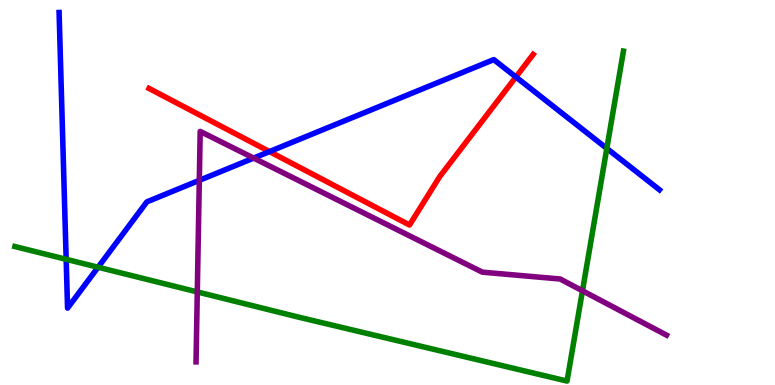[{'lines': ['blue', 'red'], 'intersections': [{'x': 3.48, 'y': 6.06}, {'x': 6.66, 'y': 8.0}]}, {'lines': ['green', 'red'], 'intersections': []}, {'lines': ['purple', 'red'], 'intersections': []}, {'lines': ['blue', 'green'], 'intersections': [{'x': 0.854, 'y': 3.27}, {'x': 1.27, 'y': 3.06}, {'x': 7.83, 'y': 6.14}]}, {'lines': ['blue', 'purple'], 'intersections': [{'x': 2.57, 'y': 5.32}, {'x': 3.27, 'y': 5.89}]}, {'lines': ['green', 'purple'], 'intersections': [{'x': 2.55, 'y': 2.42}, {'x': 7.52, 'y': 2.45}]}]